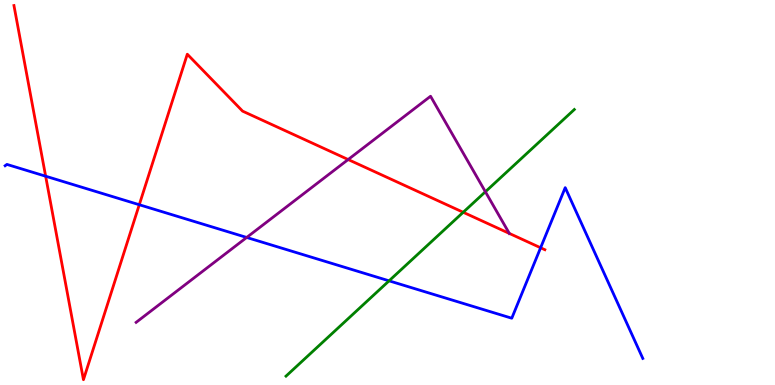[{'lines': ['blue', 'red'], 'intersections': [{'x': 0.589, 'y': 5.42}, {'x': 1.8, 'y': 4.68}, {'x': 6.98, 'y': 3.56}]}, {'lines': ['green', 'red'], 'intersections': [{'x': 5.98, 'y': 4.49}]}, {'lines': ['purple', 'red'], 'intersections': [{'x': 4.49, 'y': 5.86}, {'x': 6.57, 'y': 3.94}]}, {'lines': ['blue', 'green'], 'intersections': [{'x': 5.02, 'y': 2.71}]}, {'lines': ['blue', 'purple'], 'intersections': [{'x': 3.18, 'y': 3.83}]}, {'lines': ['green', 'purple'], 'intersections': [{'x': 6.26, 'y': 5.02}]}]